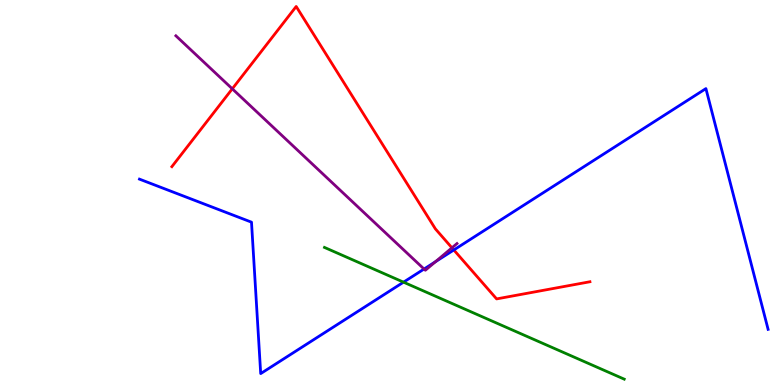[{'lines': ['blue', 'red'], 'intersections': [{'x': 5.86, 'y': 3.51}]}, {'lines': ['green', 'red'], 'intersections': []}, {'lines': ['purple', 'red'], 'intersections': [{'x': 3.0, 'y': 7.69}, {'x': 5.83, 'y': 3.56}]}, {'lines': ['blue', 'green'], 'intersections': [{'x': 5.21, 'y': 2.67}]}, {'lines': ['blue', 'purple'], 'intersections': [{'x': 5.47, 'y': 3.01}, {'x': 5.62, 'y': 3.2}]}, {'lines': ['green', 'purple'], 'intersections': []}]